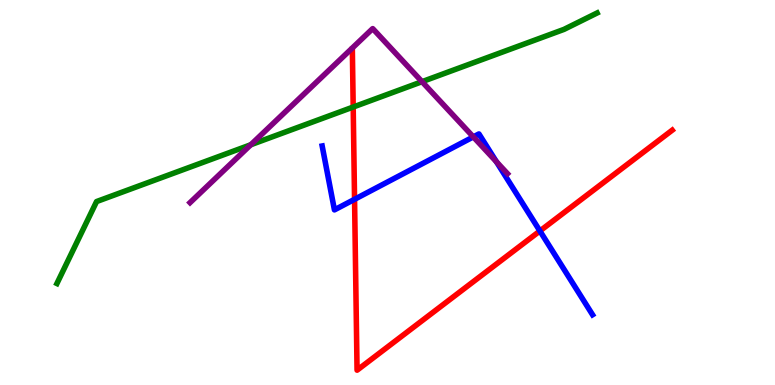[{'lines': ['blue', 'red'], 'intersections': [{'x': 4.57, 'y': 4.82}, {'x': 6.97, 'y': 4.0}]}, {'lines': ['green', 'red'], 'intersections': [{'x': 4.56, 'y': 7.22}]}, {'lines': ['purple', 'red'], 'intersections': []}, {'lines': ['blue', 'green'], 'intersections': []}, {'lines': ['blue', 'purple'], 'intersections': [{'x': 6.11, 'y': 6.44}, {'x': 6.41, 'y': 5.8}]}, {'lines': ['green', 'purple'], 'intersections': [{'x': 3.24, 'y': 6.24}, {'x': 5.45, 'y': 7.88}]}]